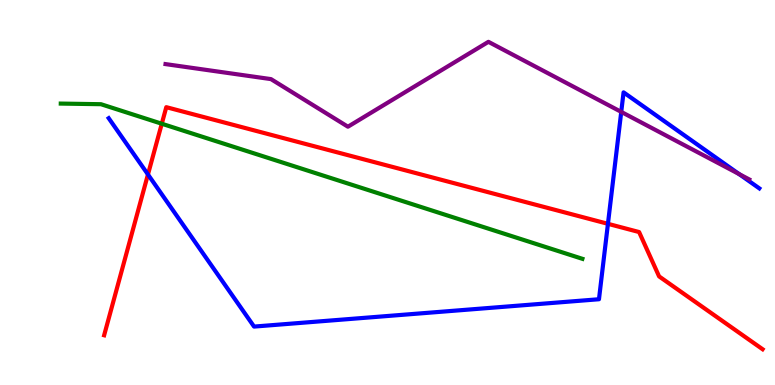[{'lines': ['blue', 'red'], 'intersections': [{'x': 1.91, 'y': 5.47}, {'x': 7.84, 'y': 4.19}]}, {'lines': ['green', 'red'], 'intersections': [{'x': 2.09, 'y': 6.79}]}, {'lines': ['purple', 'red'], 'intersections': []}, {'lines': ['blue', 'green'], 'intersections': []}, {'lines': ['blue', 'purple'], 'intersections': [{'x': 8.02, 'y': 7.09}, {'x': 9.54, 'y': 5.48}]}, {'lines': ['green', 'purple'], 'intersections': []}]